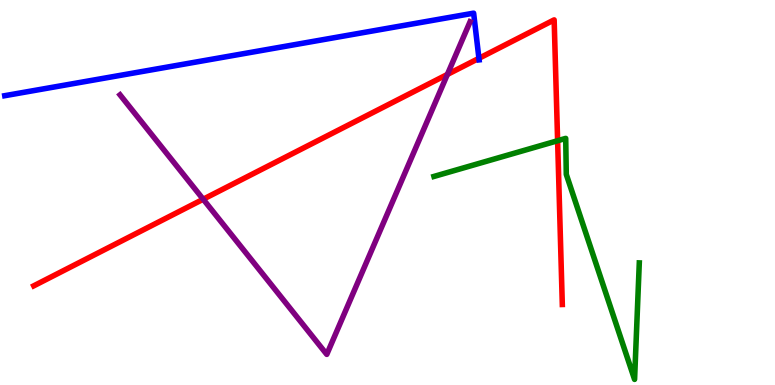[{'lines': ['blue', 'red'], 'intersections': [{'x': 6.18, 'y': 8.49}]}, {'lines': ['green', 'red'], 'intersections': [{'x': 7.2, 'y': 6.34}]}, {'lines': ['purple', 'red'], 'intersections': [{'x': 2.62, 'y': 4.82}, {'x': 5.77, 'y': 8.07}]}, {'lines': ['blue', 'green'], 'intersections': []}, {'lines': ['blue', 'purple'], 'intersections': []}, {'lines': ['green', 'purple'], 'intersections': []}]